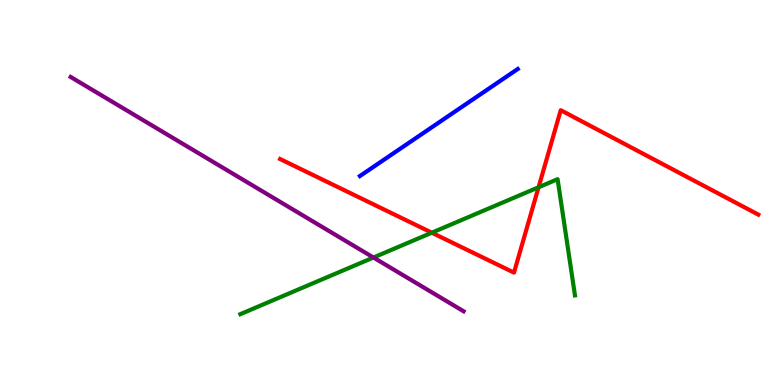[{'lines': ['blue', 'red'], 'intersections': []}, {'lines': ['green', 'red'], 'intersections': [{'x': 5.57, 'y': 3.96}, {'x': 6.95, 'y': 5.14}]}, {'lines': ['purple', 'red'], 'intersections': []}, {'lines': ['blue', 'green'], 'intersections': []}, {'lines': ['blue', 'purple'], 'intersections': []}, {'lines': ['green', 'purple'], 'intersections': [{'x': 4.82, 'y': 3.31}]}]